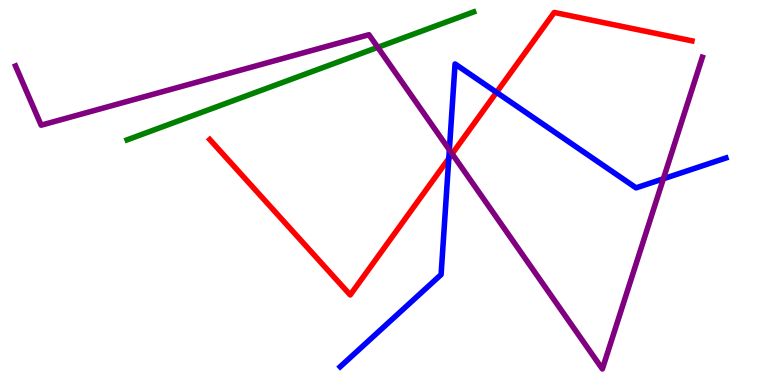[{'lines': ['blue', 'red'], 'intersections': [{'x': 5.79, 'y': 5.88}, {'x': 6.41, 'y': 7.6}]}, {'lines': ['green', 'red'], 'intersections': []}, {'lines': ['purple', 'red'], 'intersections': [{'x': 5.83, 'y': 6.0}]}, {'lines': ['blue', 'green'], 'intersections': []}, {'lines': ['blue', 'purple'], 'intersections': [{'x': 5.8, 'y': 6.11}, {'x': 8.56, 'y': 5.36}]}, {'lines': ['green', 'purple'], 'intersections': [{'x': 4.87, 'y': 8.77}]}]